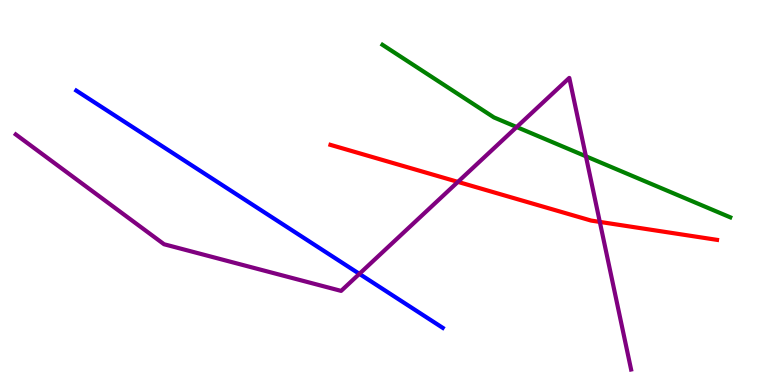[{'lines': ['blue', 'red'], 'intersections': []}, {'lines': ['green', 'red'], 'intersections': []}, {'lines': ['purple', 'red'], 'intersections': [{'x': 5.91, 'y': 5.28}, {'x': 7.74, 'y': 4.24}]}, {'lines': ['blue', 'green'], 'intersections': []}, {'lines': ['blue', 'purple'], 'intersections': [{'x': 4.64, 'y': 2.89}]}, {'lines': ['green', 'purple'], 'intersections': [{'x': 6.67, 'y': 6.7}, {'x': 7.56, 'y': 5.94}]}]